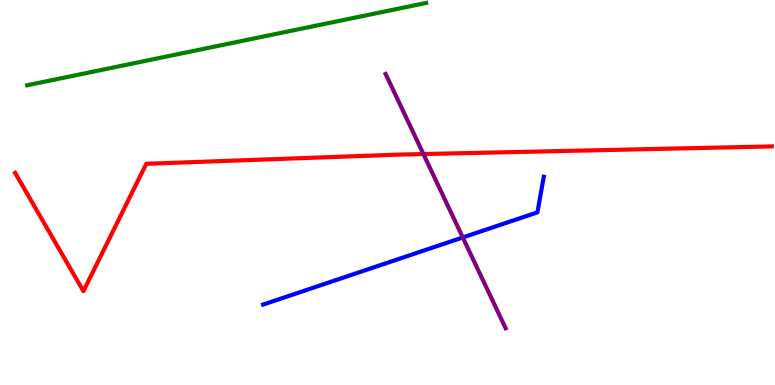[{'lines': ['blue', 'red'], 'intersections': []}, {'lines': ['green', 'red'], 'intersections': []}, {'lines': ['purple', 'red'], 'intersections': [{'x': 5.46, 'y': 6.0}]}, {'lines': ['blue', 'green'], 'intersections': []}, {'lines': ['blue', 'purple'], 'intersections': [{'x': 5.97, 'y': 3.83}]}, {'lines': ['green', 'purple'], 'intersections': []}]